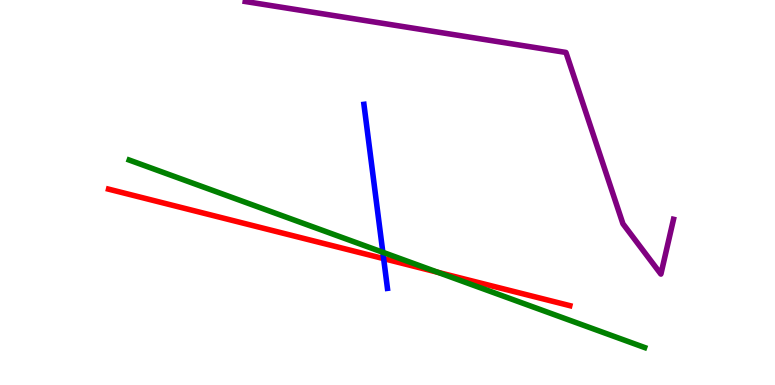[{'lines': ['blue', 'red'], 'intersections': [{'x': 4.95, 'y': 3.28}]}, {'lines': ['green', 'red'], 'intersections': [{'x': 5.65, 'y': 2.93}]}, {'lines': ['purple', 'red'], 'intersections': []}, {'lines': ['blue', 'green'], 'intersections': [{'x': 4.94, 'y': 3.45}]}, {'lines': ['blue', 'purple'], 'intersections': []}, {'lines': ['green', 'purple'], 'intersections': []}]